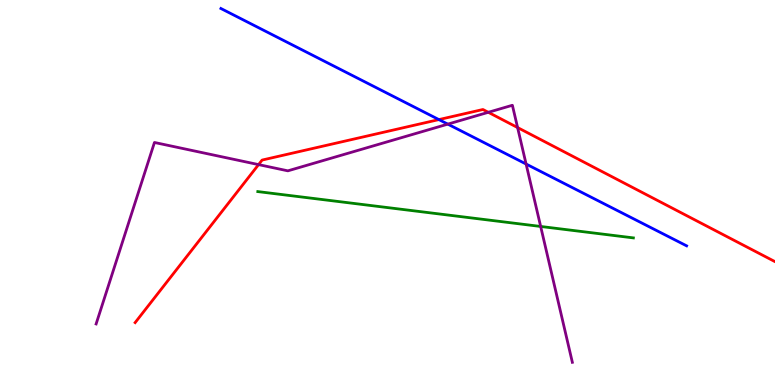[{'lines': ['blue', 'red'], 'intersections': [{'x': 5.66, 'y': 6.89}]}, {'lines': ['green', 'red'], 'intersections': []}, {'lines': ['purple', 'red'], 'intersections': [{'x': 3.34, 'y': 5.72}, {'x': 6.3, 'y': 7.08}, {'x': 6.68, 'y': 6.69}]}, {'lines': ['blue', 'green'], 'intersections': []}, {'lines': ['blue', 'purple'], 'intersections': [{'x': 5.78, 'y': 6.78}, {'x': 6.79, 'y': 5.74}]}, {'lines': ['green', 'purple'], 'intersections': [{'x': 6.98, 'y': 4.12}]}]